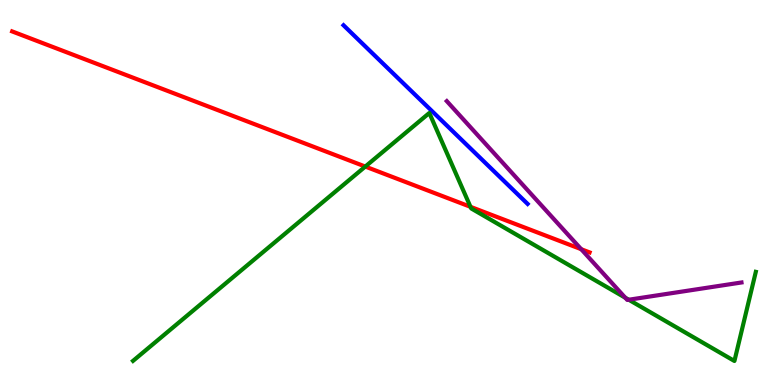[{'lines': ['blue', 'red'], 'intersections': []}, {'lines': ['green', 'red'], 'intersections': [{'x': 4.71, 'y': 5.67}, {'x': 6.07, 'y': 4.63}]}, {'lines': ['purple', 'red'], 'intersections': [{'x': 7.5, 'y': 3.53}]}, {'lines': ['blue', 'green'], 'intersections': []}, {'lines': ['blue', 'purple'], 'intersections': []}, {'lines': ['green', 'purple'], 'intersections': [{'x': 8.07, 'y': 2.27}, {'x': 8.11, 'y': 2.21}]}]